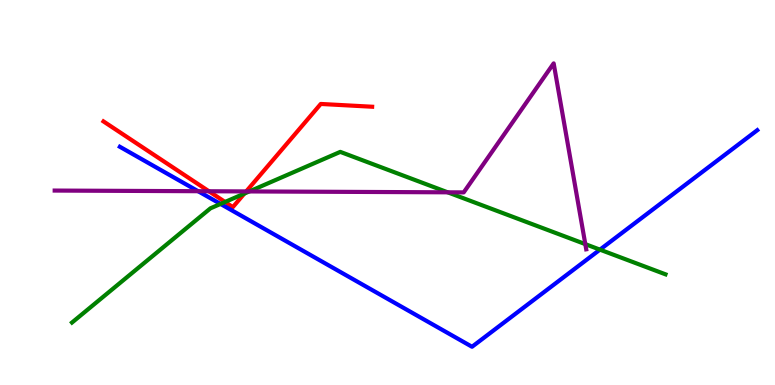[{'lines': ['blue', 'red'], 'intersections': []}, {'lines': ['green', 'red'], 'intersections': [{'x': 2.9, 'y': 4.75}, {'x': 3.15, 'y': 4.97}]}, {'lines': ['purple', 'red'], 'intersections': [{'x': 2.7, 'y': 5.03}, {'x': 3.18, 'y': 5.03}]}, {'lines': ['blue', 'green'], 'intersections': [{'x': 2.85, 'y': 4.7}, {'x': 7.74, 'y': 3.52}]}, {'lines': ['blue', 'purple'], 'intersections': [{'x': 2.56, 'y': 5.03}]}, {'lines': ['green', 'purple'], 'intersections': [{'x': 3.22, 'y': 5.03}, {'x': 5.78, 'y': 5.0}, {'x': 7.55, 'y': 3.66}]}]